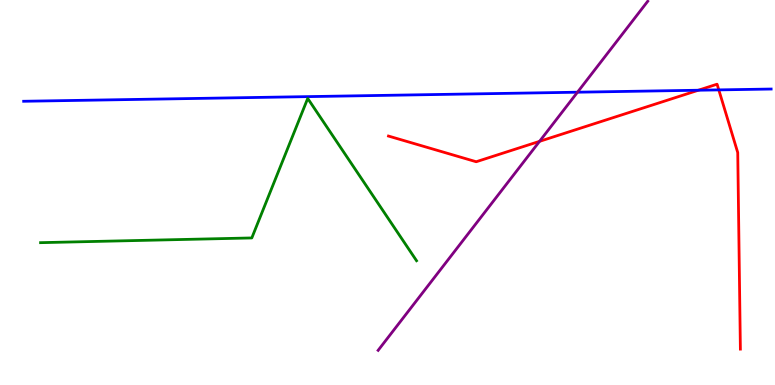[{'lines': ['blue', 'red'], 'intersections': [{'x': 9.01, 'y': 7.66}, {'x': 9.27, 'y': 7.67}]}, {'lines': ['green', 'red'], 'intersections': []}, {'lines': ['purple', 'red'], 'intersections': [{'x': 6.96, 'y': 6.33}]}, {'lines': ['blue', 'green'], 'intersections': []}, {'lines': ['blue', 'purple'], 'intersections': [{'x': 7.45, 'y': 7.61}]}, {'lines': ['green', 'purple'], 'intersections': []}]